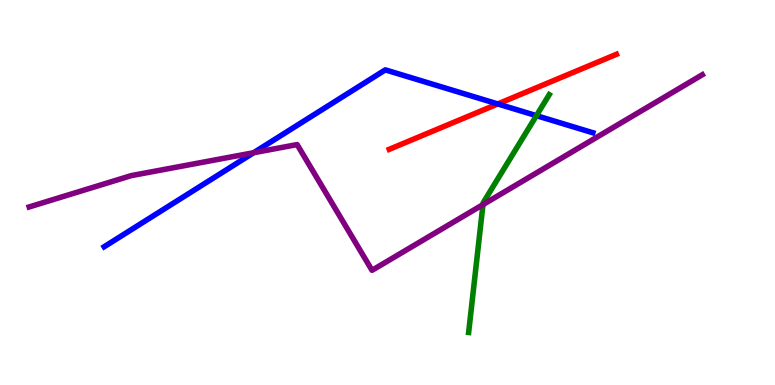[{'lines': ['blue', 'red'], 'intersections': [{'x': 6.42, 'y': 7.3}]}, {'lines': ['green', 'red'], 'intersections': []}, {'lines': ['purple', 'red'], 'intersections': []}, {'lines': ['blue', 'green'], 'intersections': [{'x': 6.92, 'y': 7.0}]}, {'lines': ['blue', 'purple'], 'intersections': [{'x': 3.27, 'y': 6.03}]}, {'lines': ['green', 'purple'], 'intersections': [{'x': 6.23, 'y': 4.69}]}]